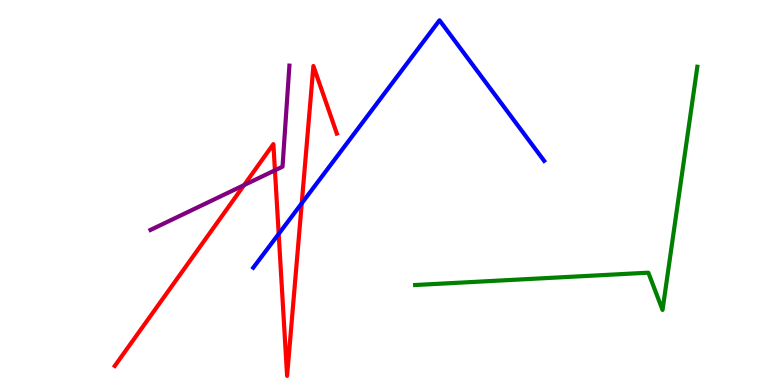[{'lines': ['blue', 'red'], 'intersections': [{'x': 3.6, 'y': 3.92}, {'x': 3.89, 'y': 4.72}]}, {'lines': ['green', 'red'], 'intersections': []}, {'lines': ['purple', 'red'], 'intersections': [{'x': 3.15, 'y': 5.19}, {'x': 3.55, 'y': 5.58}]}, {'lines': ['blue', 'green'], 'intersections': []}, {'lines': ['blue', 'purple'], 'intersections': []}, {'lines': ['green', 'purple'], 'intersections': []}]